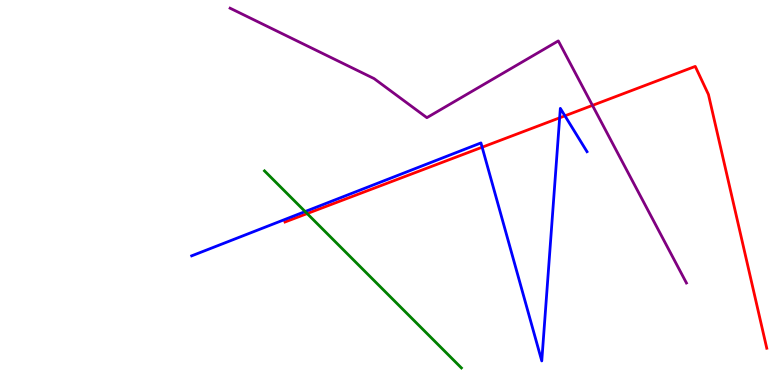[{'lines': ['blue', 'red'], 'intersections': [{'x': 6.22, 'y': 6.18}, {'x': 7.22, 'y': 6.94}, {'x': 7.29, 'y': 6.99}]}, {'lines': ['green', 'red'], 'intersections': [{'x': 3.96, 'y': 4.45}]}, {'lines': ['purple', 'red'], 'intersections': [{'x': 7.64, 'y': 7.26}]}, {'lines': ['blue', 'green'], 'intersections': [{'x': 3.94, 'y': 4.51}]}, {'lines': ['blue', 'purple'], 'intersections': []}, {'lines': ['green', 'purple'], 'intersections': []}]